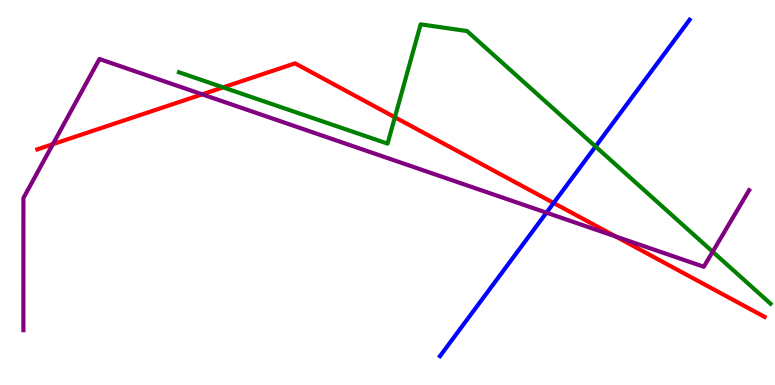[{'lines': ['blue', 'red'], 'intersections': [{'x': 7.14, 'y': 4.73}]}, {'lines': ['green', 'red'], 'intersections': [{'x': 2.88, 'y': 7.73}, {'x': 5.1, 'y': 6.95}]}, {'lines': ['purple', 'red'], 'intersections': [{'x': 0.682, 'y': 6.26}, {'x': 2.61, 'y': 7.55}, {'x': 7.94, 'y': 3.86}]}, {'lines': ['blue', 'green'], 'intersections': [{'x': 7.68, 'y': 6.19}]}, {'lines': ['blue', 'purple'], 'intersections': [{'x': 7.05, 'y': 4.48}]}, {'lines': ['green', 'purple'], 'intersections': [{'x': 9.2, 'y': 3.46}]}]